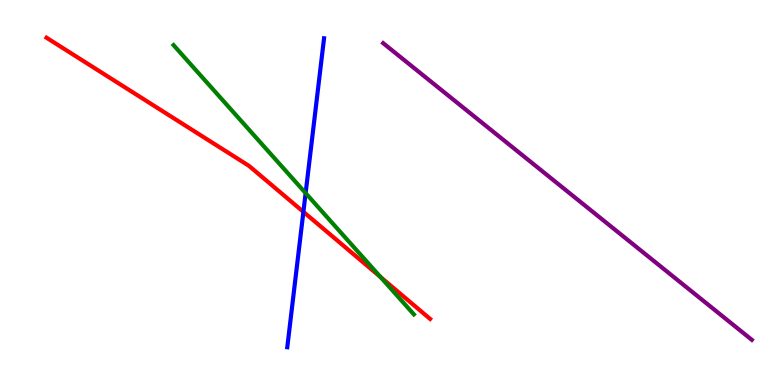[{'lines': ['blue', 'red'], 'intersections': [{'x': 3.91, 'y': 4.5}]}, {'lines': ['green', 'red'], 'intersections': [{'x': 4.91, 'y': 2.81}]}, {'lines': ['purple', 'red'], 'intersections': []}, {'lines': ['blue', 'green'], 'intersections': [{'x': 3.94, 'y': 4.98}]}, {'lines': ['blue', 'purple'], 'intersections': []}, {'lines': ['green', 'purple'], 'intersections': []}]